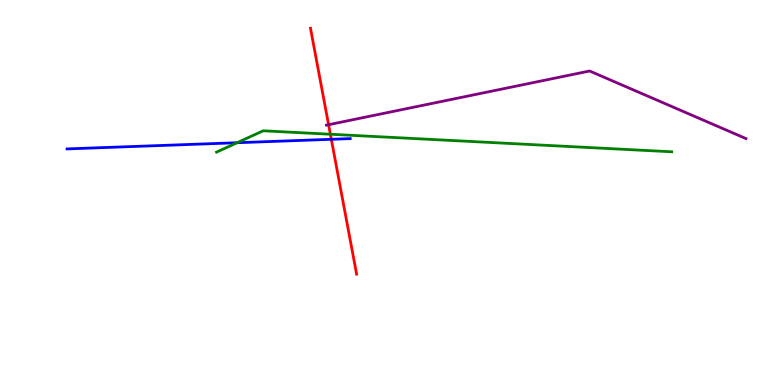[{'lines': ['blue', 'red'], 'intersections': [{'x': 4.28, 'y': 6.38}]}, {'lines': ['green', 'red'], 'intersections': [{'x': 4.26, 'y': 6.51}]}, {'lines': ['purple', 'red'], 'intersections': [{'x': 4.24, 'y': 6.76}]}, {'lines': ['blue', 'green'], 'intersections': [{'x': 3.06, 'y': 6.29}]}, {'lines': ['blue', 'purple'], 'intersections': []}, {'lines': ['green', 'purple'], 'intersections': []}]